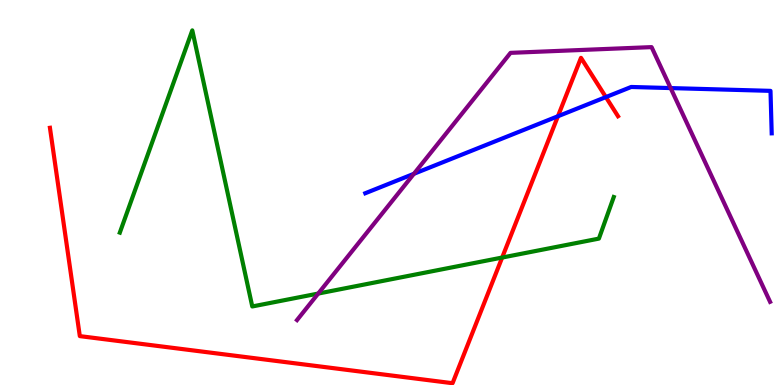[{'lines': ['blue', 'red'], 'intersections': [{'x': 7.2, 'y': 6.98}, {'x': 7.82, 'y': 7.48}]}, {'lines': ['green', 'red'], 'intersections': [{'x': 6.48, 'y': 3.31}]}, {'lines': ['purple', 'red'], 'intersections': []}, {'lines': ['blue', 'green'], 'intersections': []}, {'lines': ['blue', 'purple'], 'intersections': [{'x': 5.34, 'y': 5.49}, {'x': 8.65, 'y': 7.71}]}, {'lines': ['green', 'purple'], 'intersections': [{'x': 4.11, 'y': 2.38}]}]